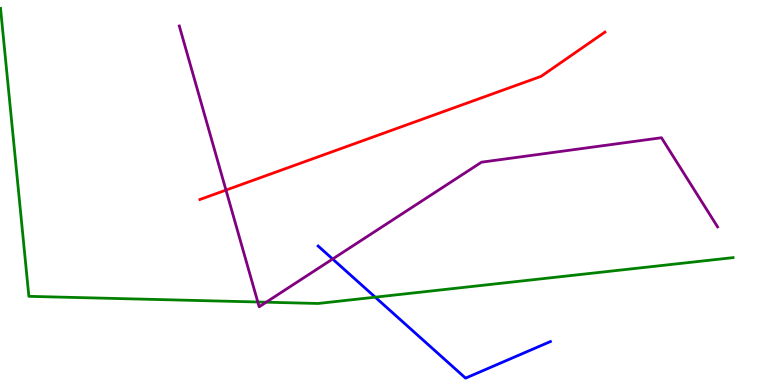[{'lines': ['blue', 'red'], 'intersections': []}, {'lines': ['green', 'red'], 'intersections': []}, {'lines': ['purple', 'red'], 'intersections': [{'x': 2.92, 'y': 5.06}]}, {'lines': ['blue', 'green'], 'intersections': [{'x': 4.84, 'y': 2.28}]}, {'lines': ['blue', 'purple'], 'intersections': [{'x': 4.29, 'y': 3.27}]}, {'lines': ['green', 'purple'], 'intersections': [{'x': 3.33, 'y': 2.16}, {'x': 3.44, 'y': 2.15}]}]